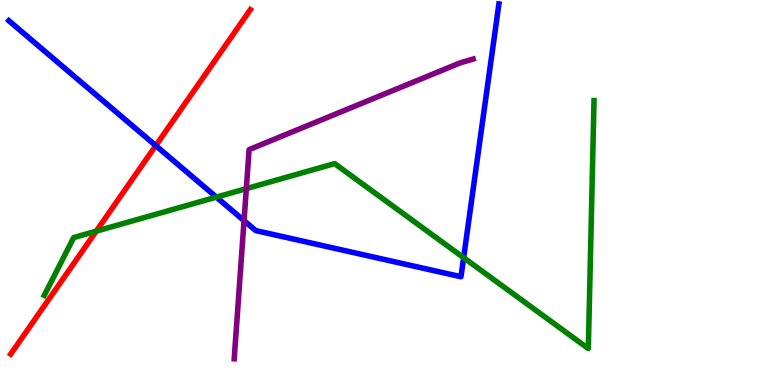[{'lines': ['blue', 'red'], 'intersections': [{'x': 2.01, 'y': 6.22}]}, {'lines': ['green', 'red'], 'intersections': [{'x': 1.24, 'y': 4.0}]}, {'lines': ['purple', 'red'], 'intersections': []}, {'lines': ['blue', 'green'], 'intersections': [{'x': 2.79, 'y': 4.88}, {'x': 5.98, 'y': 3.31}]}, {'lines': ['blue', 'purple'], 'intersections': [{'x': 3.15, 'y': 4.27}]}, {'lines': ['green', 'purple'], 'intersections': [{'x': 3.18, 'y': 5.1}]}]